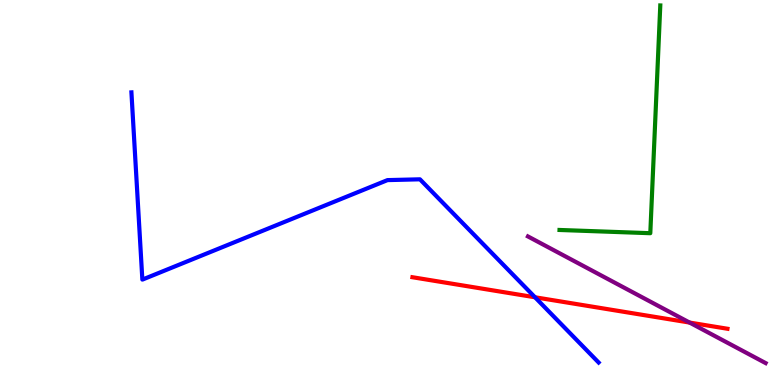[{'lines': ['blue', 'red'], 'intersections': [{'x': 6.9, 'y': 2.28}]}, {'lines': ['green', 'red'], 'intersections': []}, {'lines': ['purple', 'red'], 'intersections': [{'x': 8.9, 'y': 1.62}]}, {'lines': ['blue', 'green'], 'intersections': []}, {'lines': ['blue', 'purple'], 'intersections': []}, {'lines': ['green', 'purple'], 'intersections': []}]